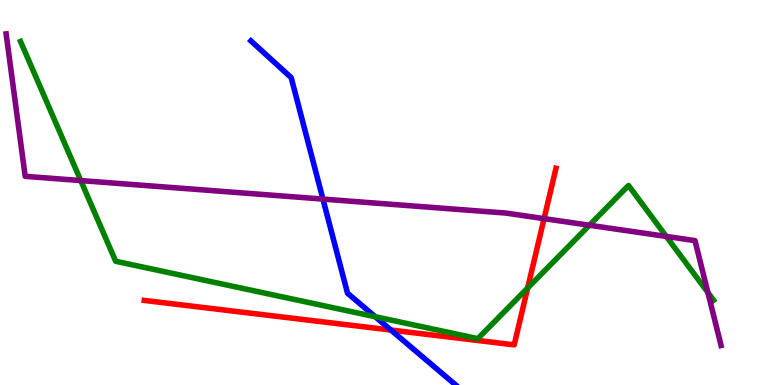[{'lines': ['blue', 'red'], 'intersections': [{'x': 5.04, 'y': 1.43}]}, {'lines': ['green', 'red'], 'intersections': [{'x': 6.81, 'y': 2.52}]}, {'lines': ['purple', 'red'], 'intersections': [{'x': 7.02, 'y': 4.32}]}, {'lines': ['blue', 'green'], 'intersections': [{'x': 4.84, 'y': 1.77}]}, {'lines': ['blue', 'purple'], 'intersections': [{'x': 4.17, 'y': 4.83}]}, {'lines': ['green', 'purple'], 'intersections': [{'x': 1.04, 'y': 5.31}, {'x': 7.61, 'y': 4.15}, {'x': 8.6, 'y': 3.86}, {'x': 9.13, 'y': 2.4}]}]